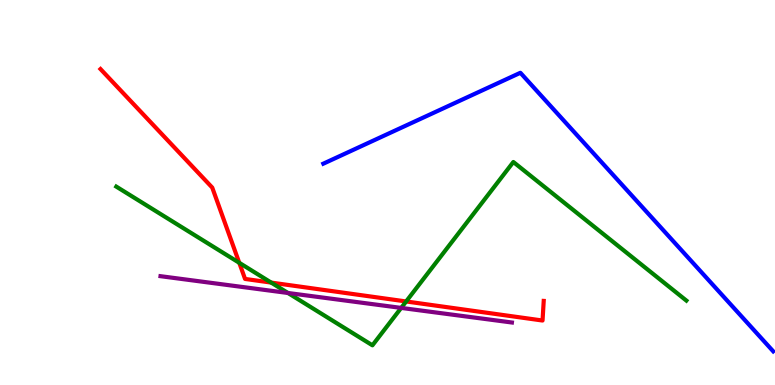[{'lines': ['blue', 'red'], 'intersections': []}, {'lines': ['green', 'red'], 'intersections': [{'x': 3.09, 'y': 3.17}, {'x': 3.5, 'y': 2.66}, {'x': 5.24, 'y': 2.17}]}, {'lines': ['purple', 'red'], 'intersections': []}, {'lines': ['blue', 'green'], 'intersections': []}, {'lines': ['blue', 'purple'], 'intersections': []}, {'lines': ['green', 'purple'], 'intersections': [{'x': 3.72, 'y': 2.39}, {'x': 5.18, 'y': 2.0}]}]